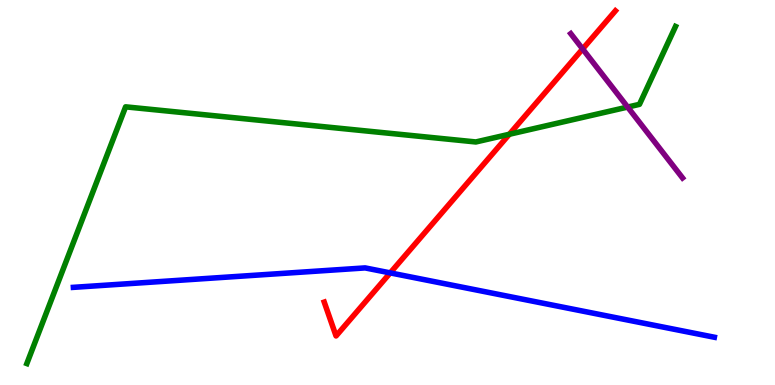[{'lines': ['blue', 'red'], 'intersections': [{'x': 5.04, 'y': 2.91}]}, {'lines': ['green', 'red'], 'intersections': [{'x': 6.57, 'y': 6.51}]}, {'lines': ['purple', 'red'], 'intersections': [{'x': 7.52, 'y': 8.73}]}, {'lines': ['blue', 'green'], 'intersections': []}, {'lines': ['blue', 'purple'], 'intersections': []}, {'lines': ['green', 'purple'], 'intersections': [{'x': 8.1, 'y': 7.22}]}]